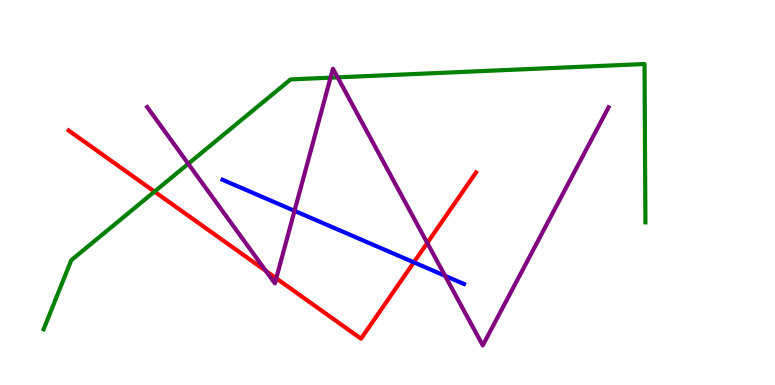[{'lines': ['blue', 'red'], 'intersections': [{'x': 5.34, 'y': 3.19}]}, {'lines': ['green', 'red'], 'intersections': [{'x': 1.99, 'y': 5.02}]}, {'lines': ['purple', 'red'], 'intersections': [{'x': 3.43, 'y': 2.96}, {'x': 3.56, 'y': 2.77}, {'x': 5.51, 'y': 3.69}]}, {'lines': ['blue', 'green'], 'intersections': []}, {'lines': ['blue', 'purple'], 'intersections': [{'x': 3.8, 'y': 4.52}, {'x': 5.74, 'y': 2.84}]}, {'lines': ['green', 'purple'], 'intersections': [{'x': 2.43, 'y': 5.75}, {'x': 4.27, 'y': 7.98}, {'x': 4.36, 'y': 7.99}]}]